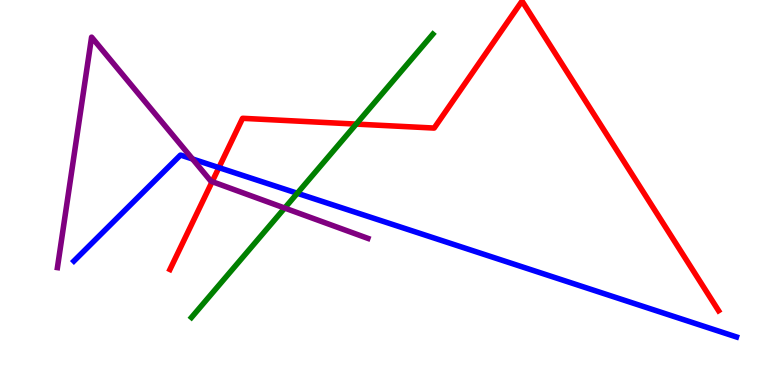[{'lines': ['blue', 'red'], 'intersections': [{'x': 2.82, 'y': 5.65}]}, {'lines': ['green', 'red'], 'intersections': [{'x': 4.6, 'y': 6.78}]}, {'lines': ['purple', 'red'], 'intersections': [{'x': 2.74, 'y': 5.28}]}, {'lines': ['blue', 'green'], 'intersections': [{'x': 3.84, 'y': 4.98}]}, {'lines': ['blue', 'purple'], 'intersections': [{'x': 2.48, 'y': 5.87}]}, {'lines': ['green', 'purple'], 'intersections': [{'x': 3.67, 'y': 4.6}]}]